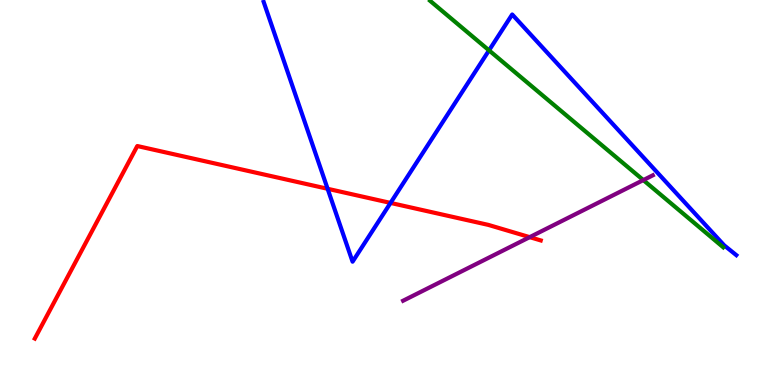[{'lines': ['blue', 'red'], 'intersections': [{'x': 4.23, 'y': 5.1}, {'x': 5.04, 'y': 4.73}]}, {'lines': ['green', 'red'], 'intersections': []}, {'lines': ['purple', 'red'], 'intersections': [{'x': 6.83, 'y': 3.84}]}, {'lines': ['blue', 'green'], 'intersections': [{'x': 6.31, 'y': 8.69}]}, {'lines': ['blue', 'purple'], 'intersections': []}, {'lines': ['green', 'purple'], 'intersections': [{'x': 8.3, 'y': 5.32}]}]